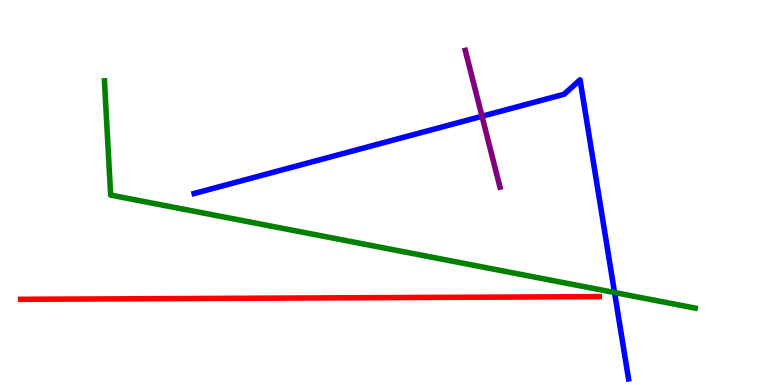[{'lines': ['blue', 'red'], 'intersections': []}, {'lines': ['green', 'red'], 'intersections': []}, {'lines': ['purple', 'red'], 'intersections': []}, {'lines': ['blue', 'green'], 'intersections': [{'x': 7.93, 'y': 2.4}]}, {'lines': ['blue', 'purple'], 'intersections': [{'x': 6.22, 'y': 6.98}]}, {'lines': ['green', 'purple'], 'intersections': []}]